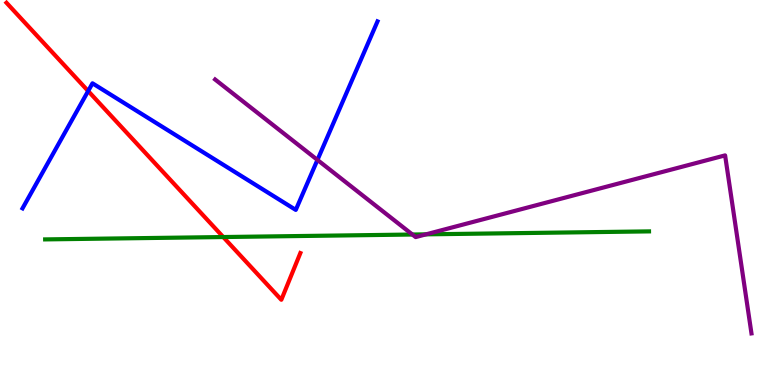[{'lines': ['blue', 'red'], 'intersections': [{'x': 1.14, 'y': 7.64}]}, {'lines': ['green', 'red'], 'intersections': [{'x': 2.88, 'y': 3.84}]}, {'lines': ['purple', 'red'], 'intersections': []}, {'lines': ['blue', 'green'], 'intersections': []}, {'lines': ['blue', 'purple'], 'intersections': [{'x': 4.1, 'y': 5.85}]}, {'lines': ['green', 'purple'], 'intersections': [{'x': 5.32, 'y': 3.91}, {'x': 5.5, 'y': 3.91}]}]